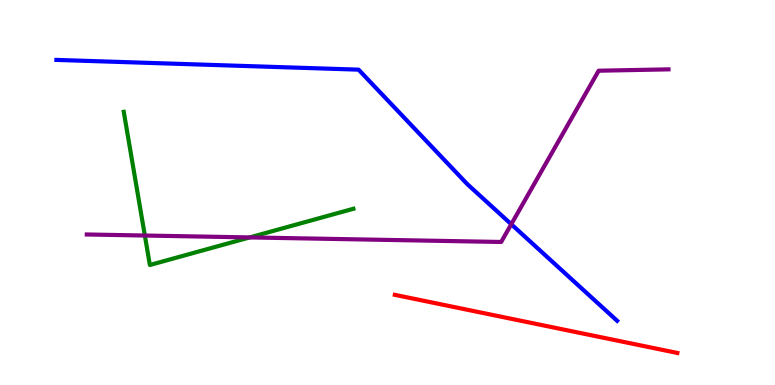[{'lines': ['blue', 'red'], 'intersections': []}, {'lines': ['green', 'red'], 'intersections': []}, {'lines': ['purple', 'red'], 'intersections': []}, {'lines': ['blue', 'green'], 'intersections': []}, {'lines': ['blue', 'purple'], 'intersections': [{'x': 6.6, 'y': 4.18}]}, {'lines': ['green', 'purple'], 'intersections': [{'x': 1.87, 'y': 3.88}, {'x': 3.22, 'y': 3.83}]}]